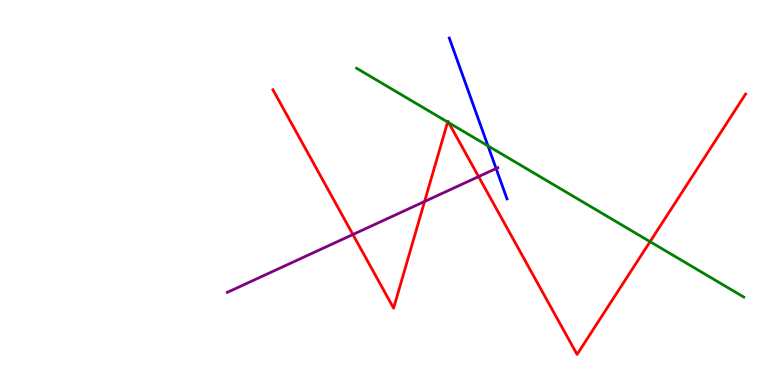[{'lines': ['blue', 'red'], 'intersections': []}, {'lines': ['green', 'red'], 'intersections': [{'x': 5.78, 'y': 6.83}, {'x': 5.79, 'y': 6.81}, {'x': 8.39, 'y': 3.72}]}, {'lines': ['purple', 'red'], 'intersections': [{'x': 4.55, 'y': 3.91}, {'x': 5.48, 'y': 4.77}, {'x': 6.18, 'y': 5.41}]}, {'lines': ['blue', 'green'], 'intersections': [{'x': 6.3, 'y': 6.21}]}, {'lines': ['blue', 'purple'], 'intersections': [{'x': 6.4, 'y': 5.62}]}, {'lines': ['green', 'purple'], 'intersections': []}]